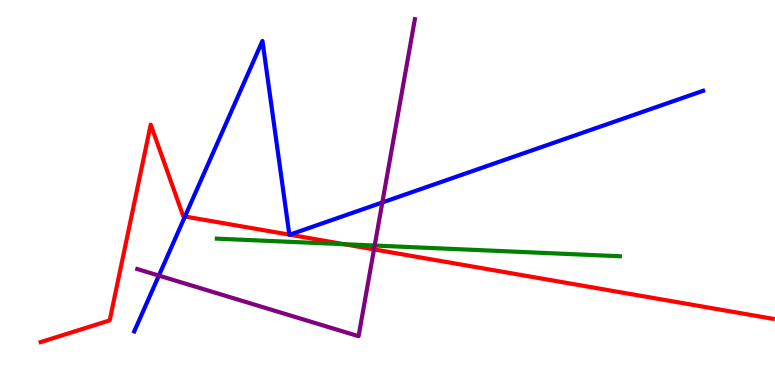[{'lines': ['blue', 'red'], 'intersections': [{'x': 2.39, 'y': 4.38}, {'x': 3.73, 'y': 3.9}, {'x': 3.74, 'y': 3.9}]}, {'lines': ['green', 'red'], 'intersections': [{'x': 4.44, 'y': 3.66}]}, {'lines': ['purple', 'red'], 'intersections': [{'x': 4.83, 'y': 3.52}]}, {'lines': ['blue', 'green'], 'intersections': []}, {'lines': ['blue', 'purple'], 'intersections': [{'x': 2.05, 'y': 2.84}, {'x': 4.93, 'y': 4.74}]}, {'lines': ['green', 'purple'], 'intersections': [{'x': 4.83, 'y': 3.62}]}]